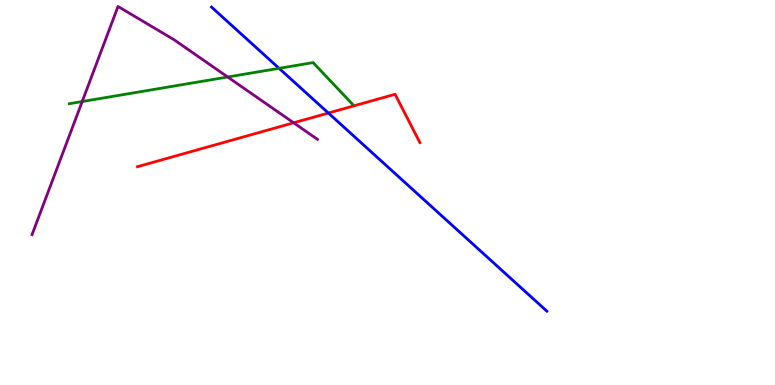[{'lines': ['blue', 'red'], 'intersections': [{'x': 4.24, 'y': 7.06}]}, {'lines': ['green', 'red'], 'intersections': []}, {'lines': ['purple', 'red'], 'intersections': [{'x': 3.79, 'y': 6.81}]}, {'lines': ['blue', 'green'], 'intersections': [{'x': 3.6, 'y': 8.23}]}, {'lines': ['blue', 'purple'], 'intersections': []}, {'lines': ['green', 'purple'], 'intersections': [{'x': 1.06, 'y': 7.36}, {'x': 2.94, 'y': 8.0}]}]